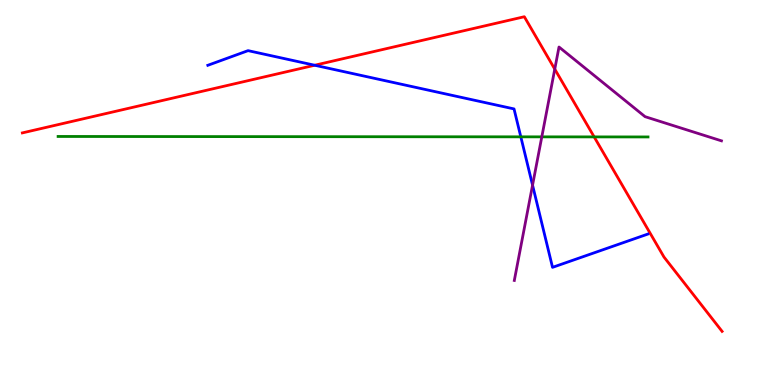[{'lines': ['blue', 'red'], 'intersections': [{'x': 4.06, 'y': 8.31}]}, {'lines': ['green', 'red'], 'intersections': [{'x': 7.67, 'y': 6.44}]}, {'lines': ['purple', 'red'], 'intersections': [{'x': 7.16, 'y': 8.2}]}, {'lines': ['blue', 'green'], 'intersections': [{'x': 6.72, 'y': 6.45}]}, {'lines': ['blue', 'purple'], 'intersections': [{'x': 6.87, 'y': 5.19}]}, {'lines': ['green', 'purple'], 'intersections': [{'x': 6.99, 'y': 6.45}]}]